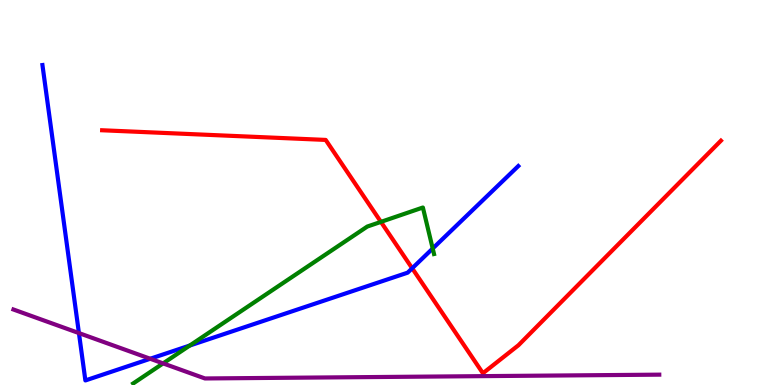[{'lines': ['blue', 'red'], 'intersections': [{'x': 5.32, 'y': 3.03}]}, {'lines': ['green', 'red'], 'intersections': [{'x': 4.92, 'y': 4.24}]}, {'lines': ['purple', 'red'], 'intersections': []}, {'lines': ['blue', 'green'], 'intersections': [{'x': 2.45, 'y': 1.02}, {'x': 5.58, 'y': 3.55}]}, {'lines': ['blue', 'purple'], 'intersections': [{'x': 1.02, 'y': 1.35}, {'x': 1.94, 'y': 0.682}]}, {'lines': ['green', 'purple'], 'intersections': [{'x': 2.1, 'y': 0.561}]}]